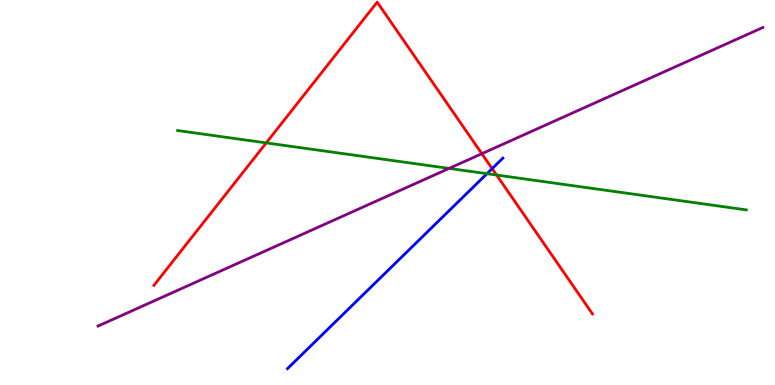[{'lines': ['blue', 'red'], 'intersections': [{'x': 6.35, 'y': 5.62}]}, {'lines': ['green', 'red'], 'intersections': [{'x': 3.44, 'y': 6.29}, {'x': 6.41, 'y': 5.45}]}, {'lines': ['purple', 'red'], 'intersections': [{'x': 6.22, 'y': 6.01}]}, {'lines': ['blue', 'green'], 'intersections': [{'x': 6.28, 'y': 5.49}]}, {'lines': ['blue', 'purple'], 'intersections': []}, {'lines': ['green', 'purple'], 'intersections': [{'x': 5.79, 'y': 5.63}]}]